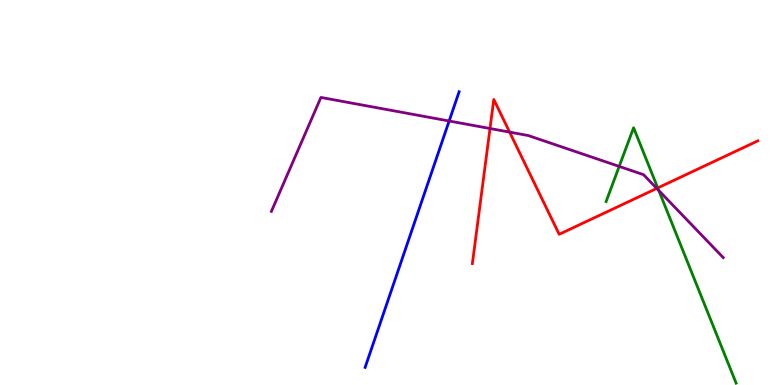[{'lines': ['blue', 'red'], 'intersections': []}, {'lines': ['green', 'red'], 'intersections': [{'x': 8.49, 'y': 5.12}]}, {'lines': ['purple', 'red'], 'intersections': [{'x': 6.32, 'y': 6.66}, {'x': 6.58, 'y': 6.57}, {'x': 8.47, 'y': 5.11}]}, {'lines': ['blue', 'green'], 'intersections': []}, {'lines': ['blue', 'purple'], 'intersections': [{'x': 5.8, 'y': 6.86}]}, {'lines': ['green', 'purple'], 'intersections': [{'x': 7.99, 'y': 5.68}, {'x': 8.5, 'y': 5.05}]}]